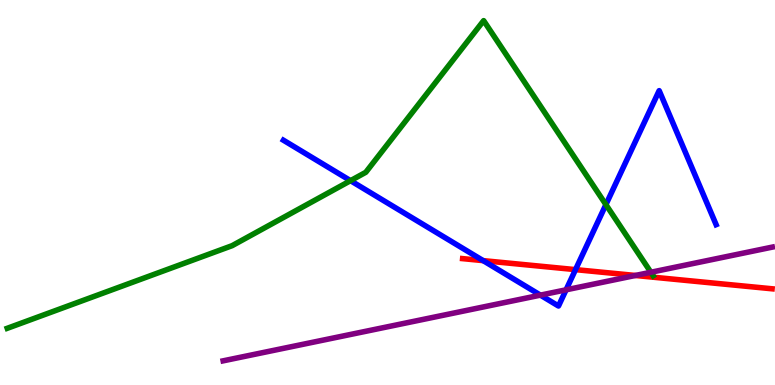[{'lines': ['blue', 'red'], 'intersections': [{'x': 6.23, 'y': 3.23}, {'x': 7.43, 'y': 3.0}]}, {'lines': ['green', 'red'], 'intersections': []}, {'lines': ['purple', 'red'], 'intersections': [{'x': 8.2, 'y': 2.85}]}, {'lines': ['blue', 'green'], 'intersections': [{'x': 4.52, 'y': 5.31}, {'x': 7.82, 'y': 4.69}]}, {'lines': ['blue', 'purple'], 'intersections': [{'x': 6.97, 'y': 2.33}, {'x': 7.3, 'y': 2.47}]}, {'lines': ['green', 'purple'], 'intersections': [{'x': 8.4, 'y': 2.93}]}]